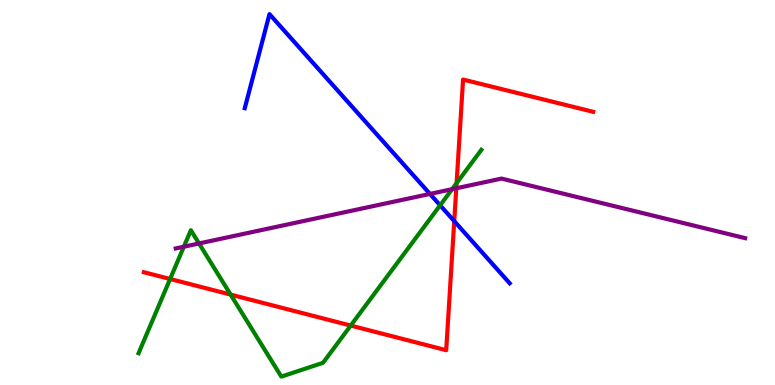[{'lines': ['blue', 'red'], 'intersections': [{'x': 5.86, 'y': 4.26}]}, {'lines': ['green', 'red'], 'intersections': [{'x': 2.2, 'y': 2.75}, {'x': 2.98, 'y': 2.35}, {'x': 4.53, 'y': 1.54}, {'x': 5.89, 'y': 5.24}]}, {'lines': ['purple', 'red'], 'intersections': [{'x': 5.89, 'y': 5.11}]}, {'lines': ['blue', 'green'], 'intersections': [{'x': 5.68, 'y': 4.67}]}, {'lines': ['blue', 'purple'], 'intersections': [{'x': 5.55, 'y': 4.96}]}, {'lines': ['green', 'purple'], 'intersections': [{'x': 2.37, 'y': 3.59}, {'x': 2.57, 'y': 3.68}, {'x': 5.83, 'y': 5.09}]}]